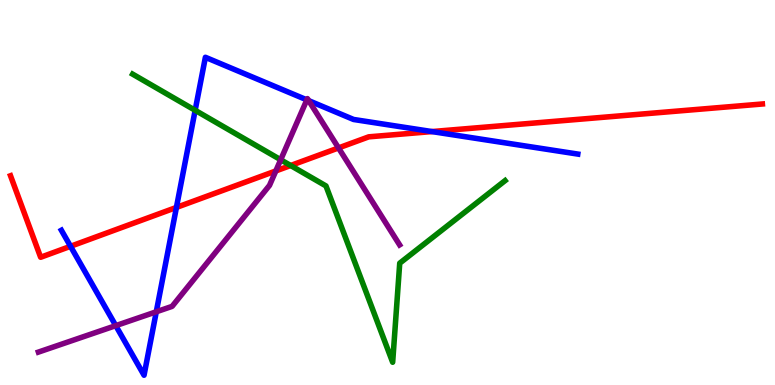[{'lines': ['blue', 'red'], 'intersections': [{'x': 0.91, 'y': 3.6}, {'x': 2.28, 'y': 4.61}, {'x': 5.57, 'y': 6.58}]}, {'lines': ['green', 'red'], 'intersections': [{'x': 3.75, 'y': 5.7}]}, {'lines': ['purple', 'red'], 'intersections': [{'x': 3.56, 'y': 5.56}, {'x': 4.37, 'y': 6.16}]}, {'lines': ['blue', 'green'], 'intersections': [{'x': 2.52, 'y': 7.13}]}, {'lines': ['blue', 'purple'], 'intersections': [{'x': 1.49, 'y': 1.54}, {'x': 2.02, 'y': 1.9}, {'x': 3.96, 'y': 7.41}, {'x': 3.98, 'y': 7.39}]}, {'lines': ['green', 'purple'], 'intersections': [{'x': 3.62, 'y': 5.85}]}]